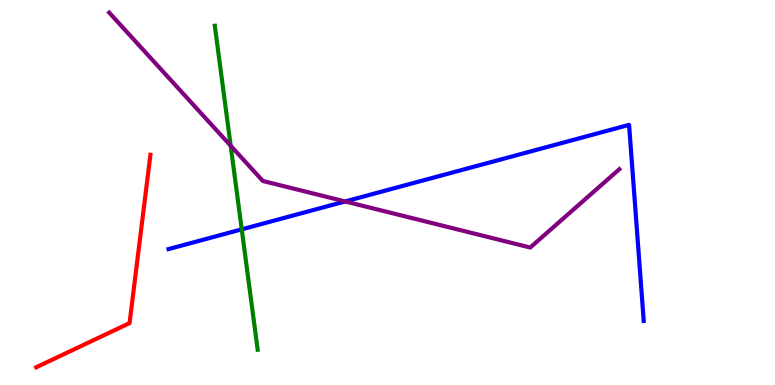[{'lines': ['blue', 'red'], 'intersections': []}, {'lines': ['green', 'red'], 'intersections': []}, {'lines': ['purple', 'red'], 'intersections': []}, {'lines': ['blue', 'green'], 'intersections': [{'x': 3.12, 'y': 4.04}]}, {'lines': ['blue', 'purple'], 'intersections': [{'x': 4.45, 'y': 4.77}]}, {'lines': ['green', 'purple'], 'intersections': [{'x': 2.98, 'y': 6.21}]}]